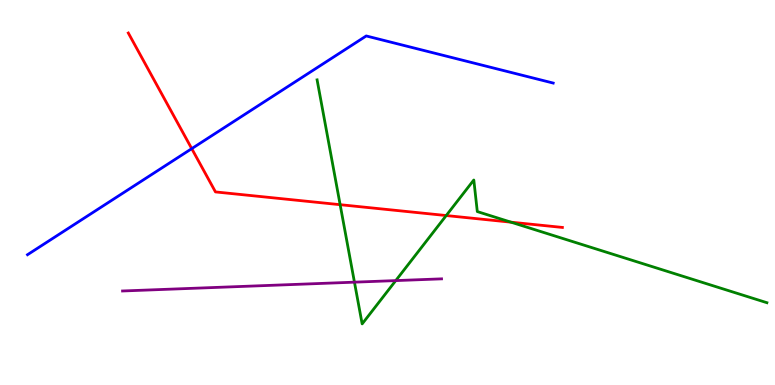[{'lines': ['blue', 'red'], 'intersections': [{'x': 2.47, 'y': 6.14}]}, {'lines': ['green', 'red'], 'intersections': [{'x': 4.39, 'y': 4.68}, {'x': 5.76, 'y': 4.4}, {'x': 6.59, 'y': 4.23}]}, {'lines': ['purple', 'red'], 'intersections': []}, {'lines': ['blue', 'green'], 'intersections': []}, {'lines': ['blue', 'purple'], 'intersections': []}, {'lines': ['green', 'purple'], 'intersections': [{'x': 4.57, 'y': 2.67}, {'x': 5.11, 'y': 2.71}]}]